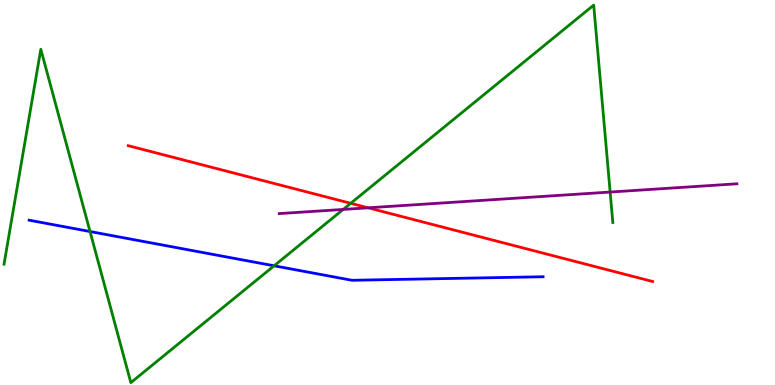[{'lines': ['blue', 'red'], 'intersections': []}, {'lines': ['green', 'red'], 'intersections': [{'x': 4.53, 'y': 4.72}]}, {'lines': ['purple', 'red'], 'intersections': [{'x': 4.75, 'y': 4.6}]}, {'lines': ['blue', 'green'], 'intersections': [{'x': 1.16, 'y': 3.99}, {'x': 3.54, 'y': 3.1}]}, {'lines': ['blue', 'purple'], 'intersections': []}, {'lines': ['green', 'purple'], 'intersections': [{'x': 4.43, 'y': 4.56}, {'x': 7.87, 'y': 5.01}]}]